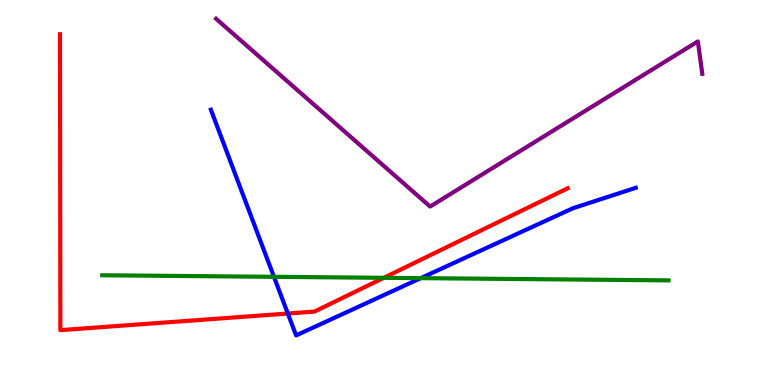[{'lines': ['blue', 'red'], 'intersections': [{'x': 3.71, 'y': 1.86}]}, {'lines': ['green', 'red'], 'intersections': [{'x': 4.95, 'y': 2.78}]}, {'lines': ['purple', 'red'], 'intersections': []}, {'lines': ['blue', 'green'], 'intersections': [{'x': 3.54, 'y': 2.81}, {'x': 5.43, 'y': 2.78}]}, {'lines': ['blue', 'purple'], 'intersections': []}, {'lines': ['green', 'purple'], 'intersections': []}]